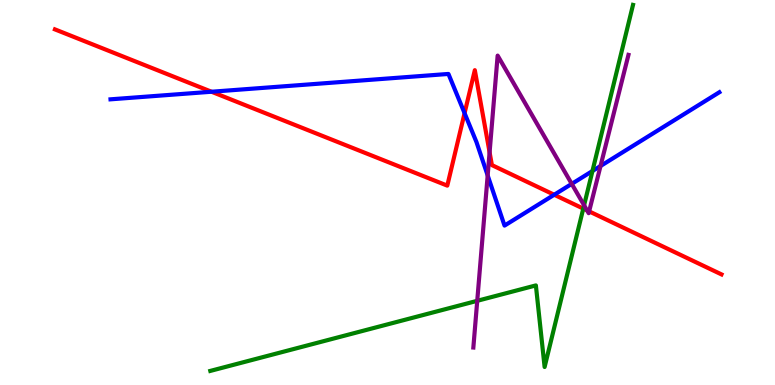[{'lines': ['blue', 'red'], 'intersections': [{'x': 2.73, 'y': 7.62}, {'x': 5.99, 'y': 7.06}, {'x': 7.15, 'y': 4.94}]}, {'lines': ['green', 'red'], 'intersections': [{'x': 7.53, 'y': 4.58}]}, {'lines': ['purple', 'red'], 'intersections': [{'x': 6.32, 'y': 6.04}, {'x': 7.57, 'y': 4.54}, {'x': 7.6, 'y': 4.51}]}, {'lines': ['blue', 'green'], 'intersections': [{'x': 7.64, 'y': 5.56}]}, {'lines': ['blue', 'purple'], 'intersections': [{'x': 6.29, 'y': 5.44}, {'x': 7.38, 'y': 5.22}, {'x': 7.75, 'y': 5.69}]}, {'lines': ['green', 'purple'], 'intersections': [{'x': 6.16, 'y': 2.19}, {'x': 7.54, 'y': 4.67}]}]